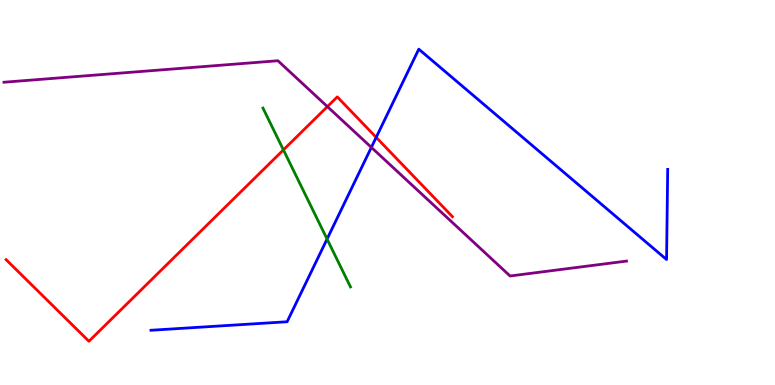[{'lines': ['blue', 'red'], 'intersections': [{'x': 4.85, 'y': 6.43}]}, {'lines': ['green', 'red'], 'intersections': [{'x': 3.66, 'y': 6.11}]}, {'lines': ['purple', 'red'], 'intersections': [{'x': 4.22, 'y': 7.23}]}, {'lines': ['blue', 'green'], 'intersections': [{'x': 4.22, 'y': 3.79}]}, {'lines': ['blue', 'purple'], 'intersections': [{'x': 4.79, 'y': 6.17}]}, {'lines': ['green', 'purple'], 'intersections': []}]